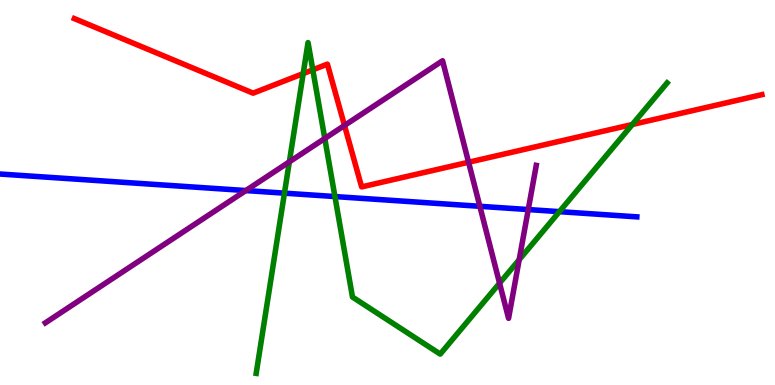[{'lines': ['blue', 'red'], 'intersections': []}, {'lines': ['green', 'red'], 'intersections': [{'x': 3.91, 'y': 8.09}, {'x': 4.04, 'y': 8.19}, {'x': 8.16, 'y': 6.77}]}, {'lines': ['purple', 'red'], 'intersections': [{'x': 4.45, 'y': 6.74}, {'x': 6.05, 'y': 5.79}]}, {'lines': ['blue', 'green'], 'intersections': [{'x': 3.67, 'y': 4.98}, {'x': 4.32, 'y': 4.89}, {'x': 7.22, 'y': 4.5}]}, {'lines': ['blue', 'purple'], 'intersections': [{'x': 3.17, 'y': 5.05}, {'x': 6.19, 'y': 4.64}, {'x': 6.82, 'y': 4.56}]}, {'lines': ['green', 'purple'], 'intersections': [{'x': 3.73, 'y': 5.8}, {'x': 4.19, 'y': 6.4}, {'x': 6.45, 'y': 2.64}, {'x': 6.7, 'y': 3.25}]}]